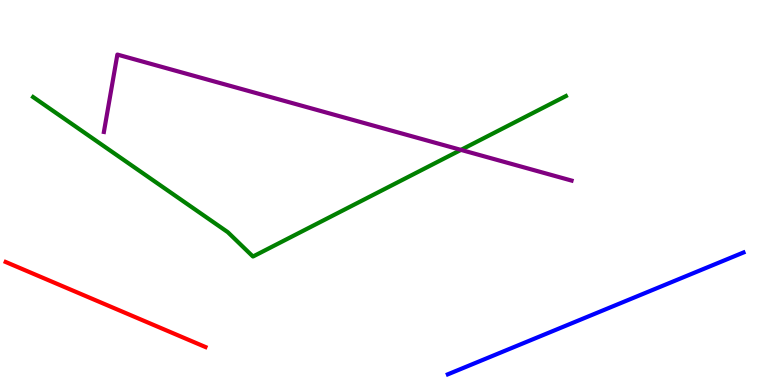[{'lines': ['blue', 'red'], 'intersections': []}, {'lines': ['green', 'red'], 'intersections': []}, {'lines': ['purple', 'red'], 'intersections': []}, {'lines': ['blue', 'green'], 'intersections': []}, {'lines': ['blue', 'purple'], 'intersections': []}, {'lines': ['green', 'purple'], 'intersections': [{'x': 5.95, 'y': 6.11}]}]